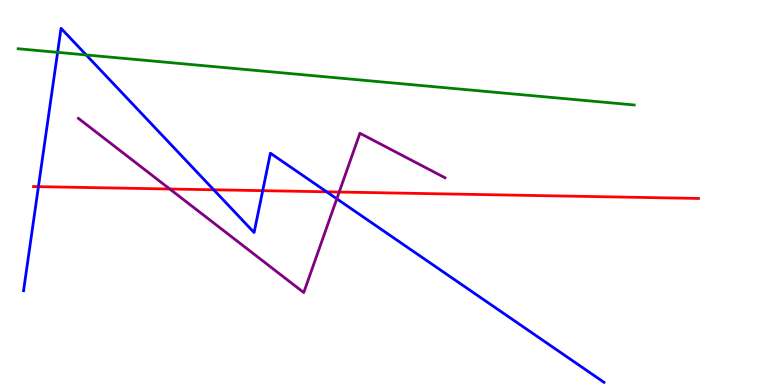[{'lines': ['blue', 'red'], 'intersections': [{'x': 0.496, 'y': 5.15}, {'x': 2.76, 'y': 5.07}, {'x': 3.39, 'y': 5.05}, {'x': 4.21, 'y': 5.02}]}, {'lines': ['green', 'red'], 'intersections': []}, {'lines': ['purple', 'red'], 'intersections': [{'x': 2.19, 'y': 5.09}, {'x': 4.38, 'y': 5.01}]}, {'lines': ['blue', 'green'], 'intersections': [{'x': 0.743, 'y': 8.64}, {'x': 1.11, 'y': 8.57}]}, {'lines': ['blue', 'purple'], 'intersections': [{'x': 4.35, 'y': 4.84}]}, {'lines': ['green', 'purple'], 'intersections': []}]